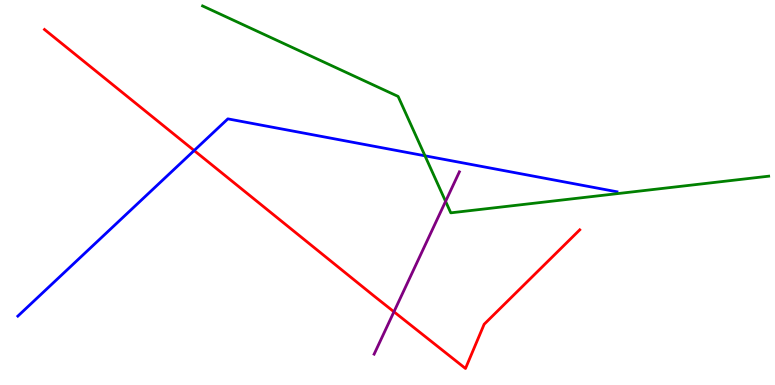[{'lines': ['blue', 'red'], 'intersections': [{'x': 2.51, 'y': 6.09}]}, {'lines': ['green', 'red'], 'intersections': []}, {'lines': ['purple', 'red'], 'intersections': [{'x': 5.08, 'y': 1.9}]}, {'lines': ['blue', 'green'], 'intersections': [{'x': 5.48, 'y': 5.95}]}, {'lines': ['blue', 'purple'], 'intersections': []}, {'lines': ['green', 'purple'], 'intersections': [{'x': 5.75, 'y': 4.77}]}]